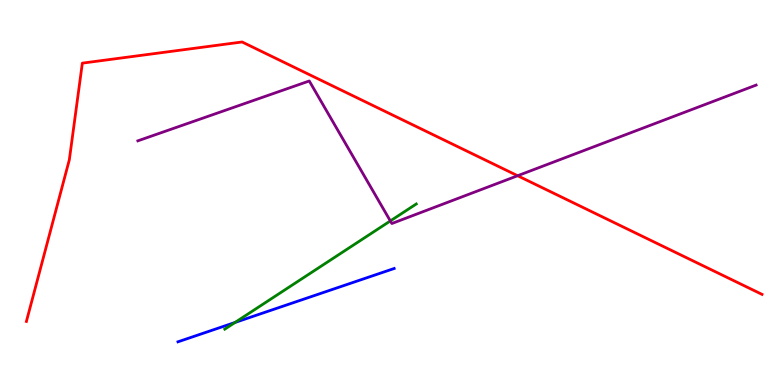[{'lines': ['blue', 'red'], 'intersections': []}, {'lines': ['green', 'red'], 'intersections': []}, {'lines': ['purple', 'red'], 'intersections': [{'x': 6.68, 'y': 5.44}]}, {'lines': ['blue', 'green'], 'intersections': [{'x': 3.03, 'y': 1.62}]}, {'lines': ['blue', 'purple'], 'intersections': []}, {'lines': ['green', 'purple'], 'intersections': [{'x': 5.04, 'y': 4.26}]}]